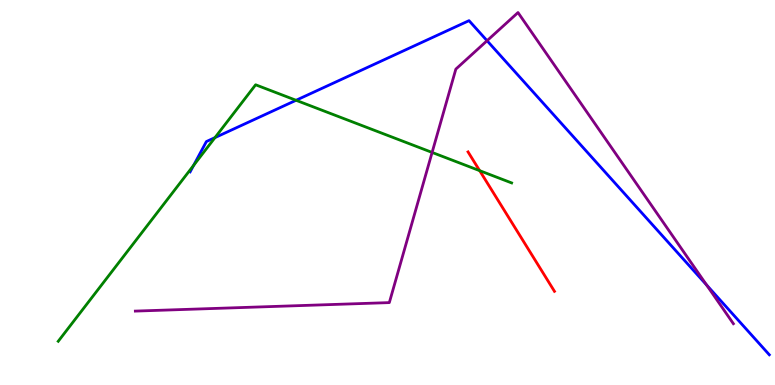[{'lines': ['blue', 'red'], 'intersections': []}, {'lines': ['green', 'red'], 'intersections': [{'x': 6.19, 'y': 5.57}]}, {'lines': ['purple', 'red'], 'intersections': []}, {'lines': ['blue', 'green'], 'intersections': [{'x': 2.5, 'y': 5.71}, {'x': 2.77, 'y': 6.43}, {'x': 3.82, 'y': 7.4}]}, {'lines': ['blue', 'purple'], 'intersections': [{'x': 6.28, 'y': 8.94}, {'x': 9.12, 'y': 2.6}]}, {'lines': ['green', 'purple'], 'intersections': [{'x': 5.58, 'y': 6.04}]}]